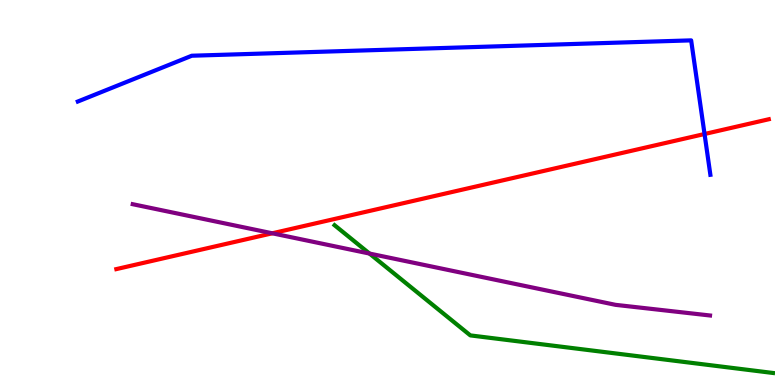[{'lines': ['blue', 'red'], 'intersections': [{'x': 9.09, 'y': 6.52}]}, {'lines': ['green', 'red'], 'intersections': []}, {'lines': ['purple', 'red'], 'intersections': [{'x': 3.51, 'y': 3.94}]}, {'lines': ['blue', 'green'], 'intersections': []}, {'lines': ['blue', 'purple'], 'intersections': []}, {'lines': ['green', 'purple'], 'intersections': [{'x': 4.77, 'y': 3.41}]}]